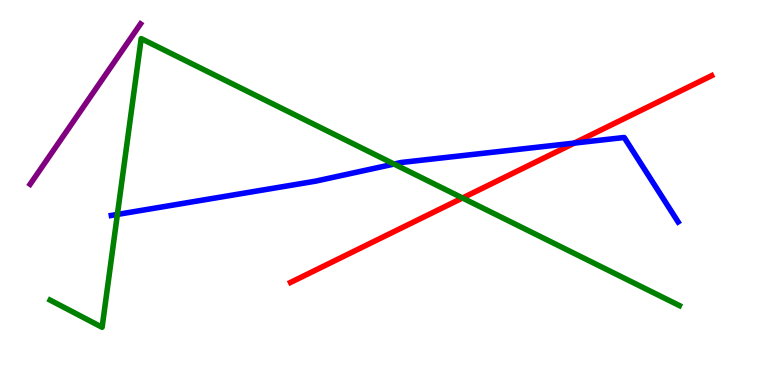[{'lines': ['blue', 'red'], 'intersections': [{'x': 7.41, 'y': 6.28}]}, {'lines': ['green', 'red'], 'intersections': [{'x': 5.97, 'y': 4.86}]}, {'lines': ['purple', 'red'], 'intersections': []}, {'lines': ['blue', 'green'], 'intersections': [{'x': 1.51, 'y': 4.43}, {'x': 5.08, 'y': 5.74}]}, {'lines': ['blue', 'purple'], 'intersections': []}, {'lines': ['green', 'purple'], 'intersections': []}]